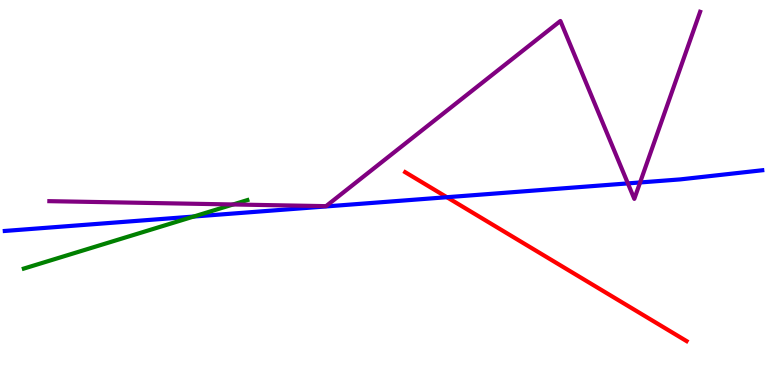[{'lines': ['blue', 'red'], 'intersections': [{'x': 5.77, 'y': 4.88}]}, {'lines': ['green', 'red'], 'intersections': []}, {'lines': ['purple', 'red'], 'intersections': []}, {'lines': ['blue', 'green'], 'intersections': [{'x': 2.5, 'y': 4.38}]}, {'lines': ['blue', 'purple'], 'intersections': [{'x': 8.1, 'y': 5.24}, {'x': 8.26, 'y': 5.26}]}, {'lines': ['green', 'purple'], 'intersections': [{'x': 3.01, 'y': 4.69}]}]